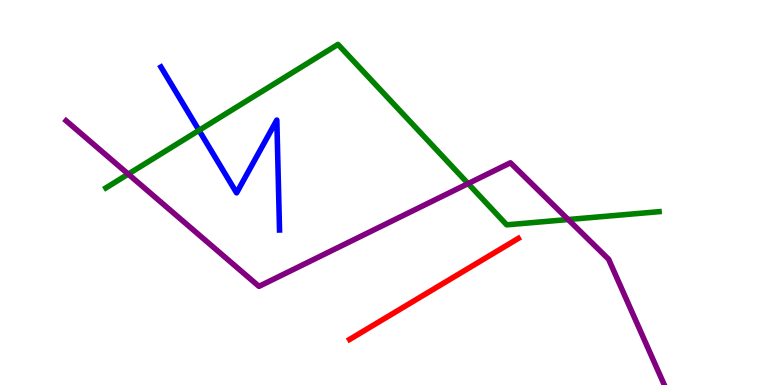[{'lines': ['blue', 'red'], 'intersections': []}, {'lines': ['green', 'red'], 'intersections': []}, {'lines': ['purple', 'red'], 'intersections': []}, {'lines': ['blue', 'green'], 'intersections': [{'x': 2.57, 'y': 6.61}]}, {'lines': ['blue', 'purple'], 'intersections': []}, {'lines': ['green', 'purple'], 'intersections': [{'x': 1.65, 'y': 5.48}, {'x': 6.04, 'y': 5.23}, {'x': 7.33, 'y': 4.3}]}]